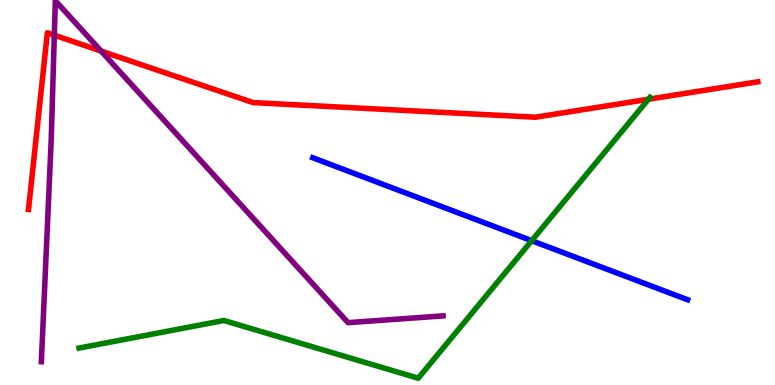[{'lines': ['blue', 'red'], 'intersections': []}, {'lines': ['green', 'red'], 'intersections': [{'x': 8.37, 'y': 7.42}]}, {'lines': ['purple', 'red'], 'intersections': [{'x': 0.701, 'y': 9.09}, {'x': 1.3, 'y': 8.67}]}, {'lines': ['blue', 'green'], 'intersections': [{'x': 6.86, 'y': 3.75}]}, {'lines': ['blue', 'purple'], 'intersections': []}, {'lines': ['green', 'purple'], 'intersections': []}]